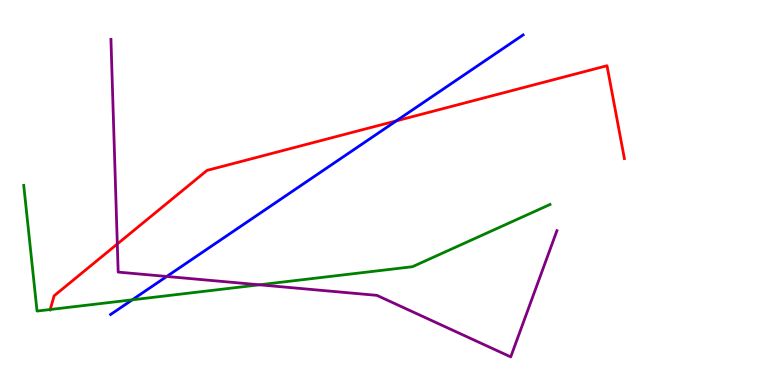[{'lines': ['blue', 'red'], 'intersections': [{'x': 5.11, 'y': 6.86}]}, {'lines': ['green', 'red'], 'intersections': [{'x': 0.648, 'y': 1.96}]}, {'lines': ['purple', 'red'], 'intersections': [{'x': 1.51, 'y': 3.66}]}, {'lines': ['blue', 'green'], 'intersections': [{'x': 1.71, 'y': 2.21}]}, {'lines': ['blue', 'purple'], 'intersections': [{'x': 2.15, 'y': 2.82}]}, {'lines': ['green', 'purple'], 'intersections': [{'x': 3.35, 'y': 2.6}]}]